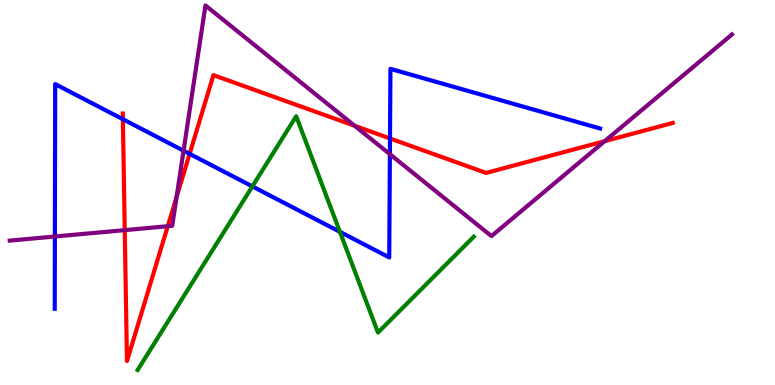[{'lines': ['blue', 'red'], 'intersections': [{'x': 1.59, 'y': 6.9}, {'x': 2.45, 'y': 6.0}, {'x': 5.03, 'y': 6.4}]}, {'lines': ['green', 'red'], 'intersections': []}, {'lines': ['purple', 'red'], 'intersections': [{'x': 1.61, 'y': 4.02}, {'x': 2.16, 'y': 4.12}, {'x': 2.28, 'y': 4.88}, {'x': 4.58, 'y': 6.73}, {'x': 7.8, 'y': 6.33}]}, {'lines': ['blue', 'green'], 'intersections': [{'x': 3.26, 'y': 5.16}, {'x': 4.39, 'y': 3.98}]}, {'lines': ['blue', 'purple'], 'intersections': [{'x': 0.708, 'y': 3.86}, {'x': 2.37, 'y': 6.09}, {'x': 5.03, 'y': 5.99}]}, {'lines': ['green', 'purple'], 'intersections': []}]